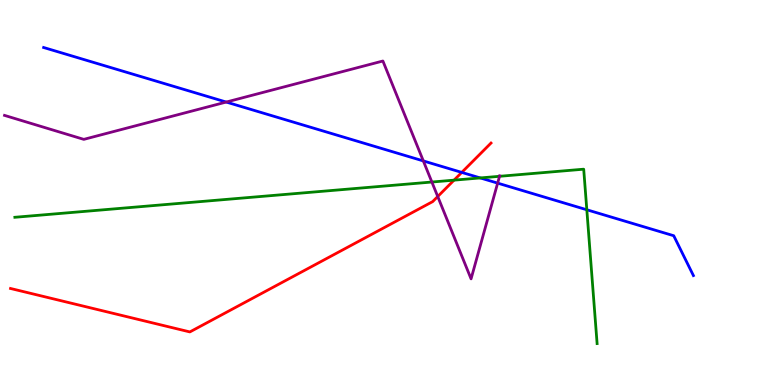[{'lines': ['blue', 'red'], 'intersections': [{'x': 5.96, 'y': 5.52}]}, {'lines': ['green', 'red'], 'intersections': [{'x': 5.86, 'y': 5.32}]}, {'lines': ['purple', 'red'], 'intersections': [{'x': 5.65, 'y': 4.9}]}, {'lines': ['blue', 'green'], 'intersections': [{'x': 6.2, 'y': 5.38}, {'x': 7.57, 'y': 4.55}]}, {'lines': ['blue', 'purple'], 'intersections': [{'x': 2.92, 'y': 7.35}, {'x': 5.46, 'y': 5.82}, {'x': 6.42, 'y': 5.24}]}, {'lines': ['green', 'purple'], 'intersections': [{'x': 5.57, 'y': 5.27}, {'x': 6.45, 'y': 5.42}]}]